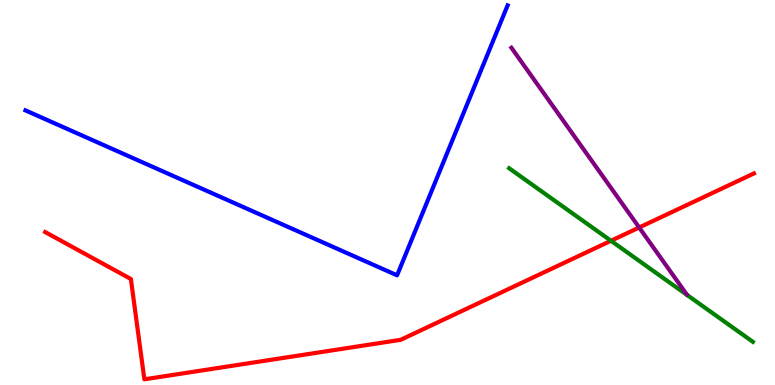[{'lines': ['blue', 'red'], 'intersections': []}, {'lines': ['green', 'red'], 'intersections': [{'x': 7.88, 'y': 3.75}]}, {'lines': ['purple', 'red'], 'intersections': [{'x': 8.25, 'y': 4.09}]}, {'lines': ['blue', 'green'], 'intersections': []}, {'lines': ['blue', 'purple'], 'intersections': []}, {'lines': ['green', 'purple'], 'intersections': []}]